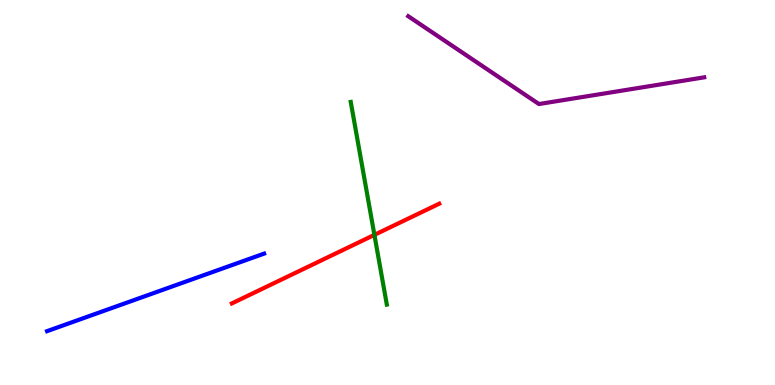[{'lines': ['blue', 'red'], 'intersections': []}, {'lines': ['green', 'red'], 'intersections': [{'x': 4.83, 'y': 3.9}]}, {'lines': ['purple', 'red'], 'intersections': []}, {'lines': ['blue', 'green'], 'intersections': []}, {'lines': ['blue', 'purple'], 'intersections': []}, {'lines': ['green', 'purple'], 'intersections': []}]